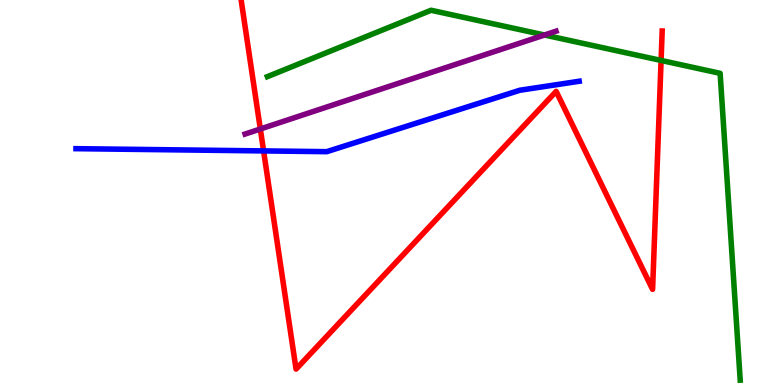[{'lines': ['blue', 'red'], 'intersections': [{'x': 3.4, 'y': 6.08}]}, {'lines': ['green', 'red'], 'intersections': [{'x': 8.53, 'y': 8.43}]}, {'lines': ['purple', 'red'], 'intersections': [{'x': 3.36, 'y': 6.65}]}, {'lines': ['blue', 'green'], 'intersections': []}, {'lines': ['blue', 'purple'], 'intersections': []}, {'lines': ['green', 'purple'], 'intersections': [{'x': 7.03, 'y': 9.09}]}]